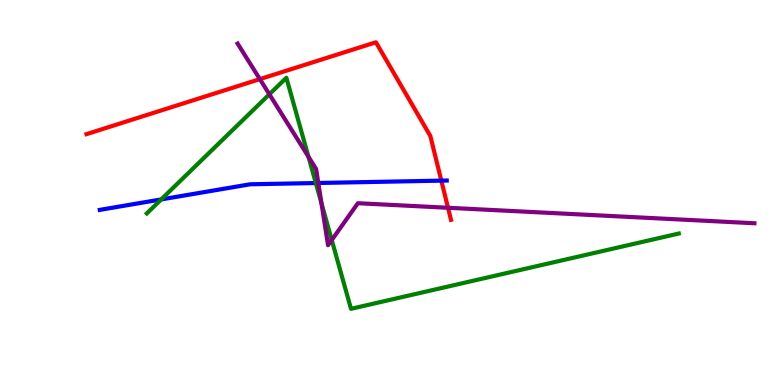[{'lines': ['blue', 'red'], 'intersections': [{'x': 5.69, 'y': 5.31}]}, {'lines': ['green', 'red'], 'intersections': []}, {'lines': ['purple', 'red'], 'intersections': [{'x': 3.35, 'y': 7.94}, {'x': 5.78, 'y': 4.6}]}, {'lines': ['blue', 'green'], 'intersections': [{'x': 2.08, 'y': 4.82}, {'x': 4.07, 'y': 5.25}]}, {'lines': ['blue', 'purple'], 'intersections': [{'x': 4.11, 'y': 5.25}]}, {'lines': ['green', 'purple'], 'intersections': [{'x': 3.48, 'y': 7.55}, {'x': 3.98, 'y': 5.93}, {'x': 4.15, 'y': 4.72}, {'x': 4.28, 'y': 3.77}]}]